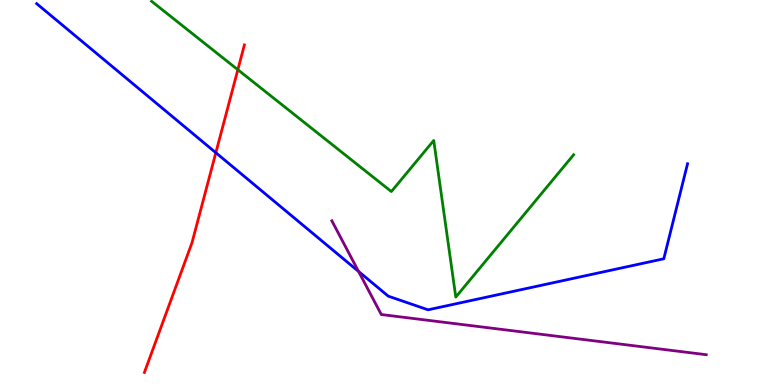[{'lines': ['blue', 'red'], 'intersections': [{'x': 2.79, 'y': 6.03}]}, {'lines': ['green', 'red'], 'intersections': [{'x': 3.07, 'y': 8.19}]}, {'lines': ['purple', 'red'], 'intersections': []}, {'lines': ['blue', 'green'], 'intersections': []}, {'lines': ['blue', 'purple'], 'intersections': [{'x': 4.63, 'y': 2.95}]}, {'lines': ['green', 'purple'], 'intersections': []}]